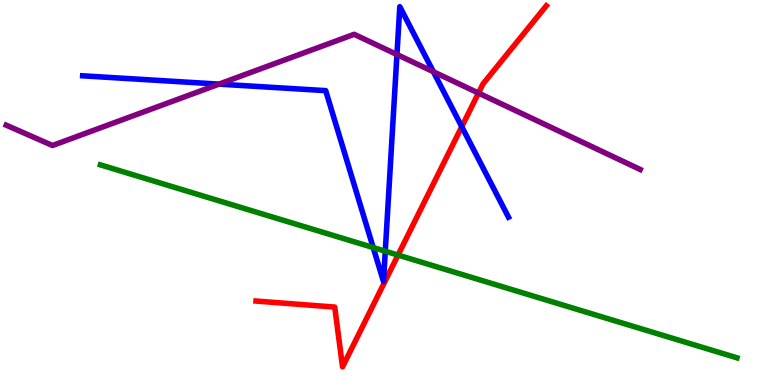[{'lines': ['blue', 'red'], 'intersections': [{'x': 5.96, 'y': 6.71}]}, {'lines': ['green', 'red'], 'intersections': [{'x': 5.14, 'y': 3.37}]}, {'lines': ['purple', 'red'], 'intersections': [{'x': 6.17, 'y': 7.58}]}, {'lines': ['blue', 'green'], 'intersections': [{'x': 4.82, 'y': 3.57}, {'x': 4.97, 'y': 3.48}]}, {'lines': ['blue', 'purple'], 'intersections': [{'x': 2.83, 'y': 7.81}, {'x': 5.12, 'y': 8.58}, {'x': 5.59, 'y': 8.14}]}, {'lines': ['green', 'purple'], 'intersections': []}]